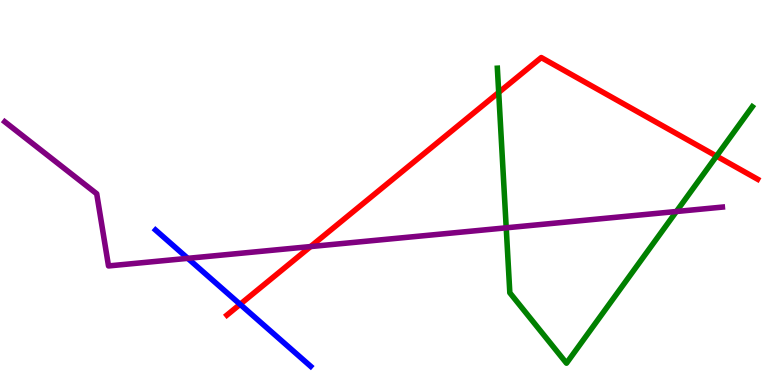[{'lines': ['blue', 'red'], 'intersections': [{'x': 3.1, 'y': 2.1}]}, {'lines': ['green', 'red'], 'intersections': [{'x': 6.43, 'y': 7.6}, {'x': 9.25, 'y': 5.95}]}, {'lines': ['purple', 'red'], 'intersections': [{'x': 4.01, 'y': 3.6}]}, {'lines': ['blue', 'green'], 'intersections': []}, {'lines': ['blue', 'purple'], 'intersections': [{'x': 2.42, 'y': 3.29}]}, {'lines': ['green', 'purple'], 'intersections': [{'x': 6.53, 'y': 4.08}, {'x': 8.73, 'y': 4.51}]}]